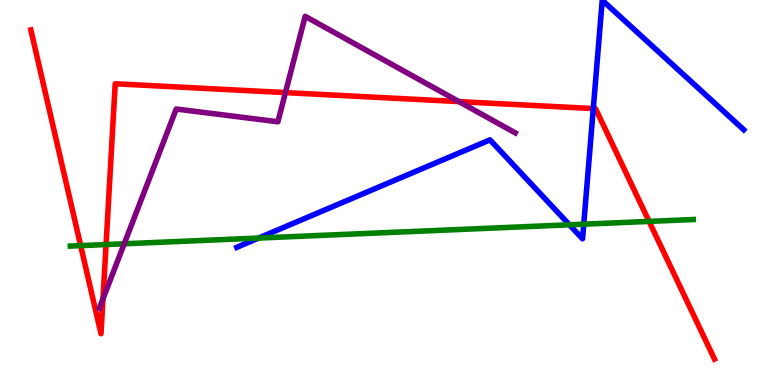[{'lines': ['blue', 'red'], 'intersections': [{'x': 7.66, 'y': 7.18}]}, {'lines': ['green', 'red'], 'intersections': [{'x': 1.04, 'y': 3.62}, {'x': 1.37, 'y': 3.65}, {'x': 8.38, 'y': 4.25}]}, {'lines': ['purple', 'red'], 'intersections': [{'x': 1.33, 'y': 2.24}, {'x': 3.68, 'y': 7.59}, {'x': 5.92, 'y': 7.36}]}, {'lines': ['blue', 'green'], 'intersections': [{'x': 3.34, 'y': 3.82}, {'x': 7.35, 'y': 4.16}, {'x': 7.53, 'y': 4.18}]}, {'lines': ['blue', 'purple'], 'intersections': []}, {'lines': ['green', 'purple'], 'intersections': [{'x': 1.6, 'y': 3.67}]}]